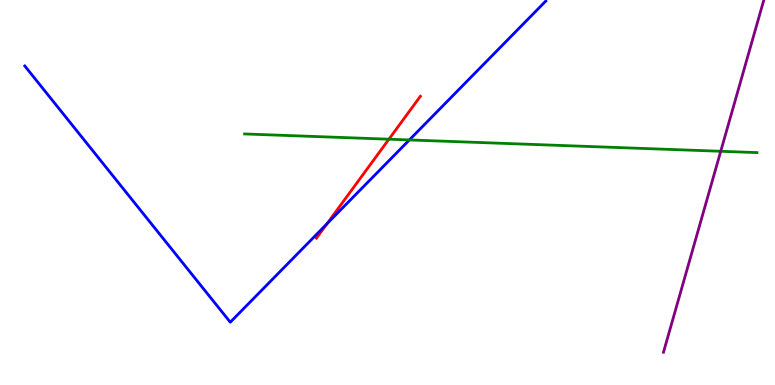[{'lines': ['blue', 'red'], 'intersections': [{'x': 4.22, 'y': 4.18}]}, {'lines': ['green', 'red'], 'intersections': [{'x': 5.02, 'y': 6.38}]}, {'lines': ['purple', 'red'], 'intersections': []}, {'lines': ['blue', 'green'], 'intersections': [{'x': 5.28, 'y': 6.37}]}, {'lines': ['blue', 'purple'], 'intersections': []}, {'lines': ['green', 'purple'], 'intersections': [{'x': 9.3, 'y': 6.07}]}]